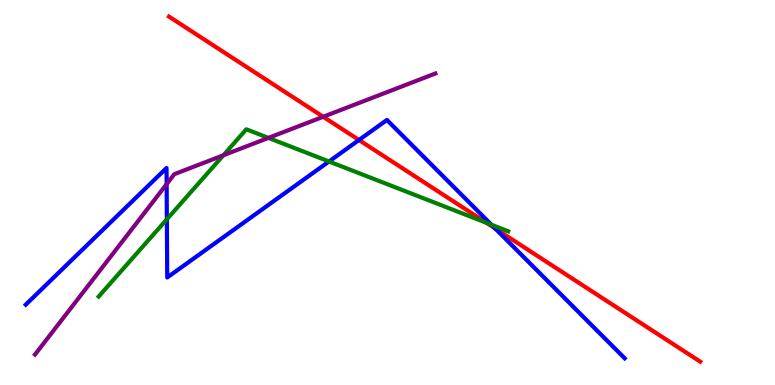[{'lines': ['blue', 'red'], 'intersections': [{'x': 4.63, 'y': 6.36}, {'x': 6.39, 'y': 4.07}]}, {'lines': ['green', 'red'], 'intersections': [{'x': 6.28, 'y': 4.21}]}, {'lines': ['purple', 'red'], 'intersections': [{'x': 4.17, 'y': 6.97}]}, {'lines': ['blue', 'green'], 'intersections': [{'x': 2.15, 'y': 4.3}, {'x': 4.25, 'y': 5.81}, {'x': 6.34, 'y': 4.16}]}, {'lines': ['blue', 'purple'], 'intersections': [{'x': 2.15, 'y': 5.22}]}, {'lines': ['green', 'purple'], 'intersections': [{'x': 2.88, 'y': 5.97}, {'x': 3.46, 'y': 6.42}]}]